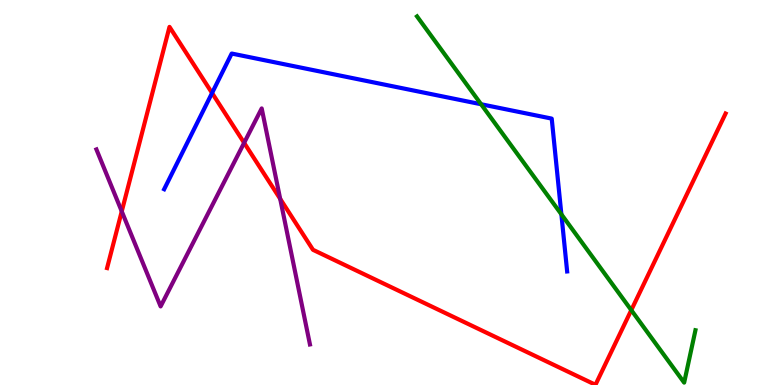[{'lines': ['blue', 'red'], 'intersections': [{'x': 2.74, 'y': 7.58}]}, {'lines': ['green', 'red'], 'intersections': [{'x': 8.15, 'y': 1.94}]}, {'lines': ['purple', 'red'], 'intersections': [{'x': 1.57, 'y': 4.51}, {'x': 3.15, 'y': 6.29}, {'x': 3.62, 'y': 4.84}]}, {'lines': ['blue', 'green'], 'intersections': [{'x': 6.21, 'y': 7.29}, {'x': 7.24, 'y': 4.43}]}, {'lines': ['blue', 'purple'], 'intersections': []}, {'lines': ['green', 'purple'], 'intersections': []}]